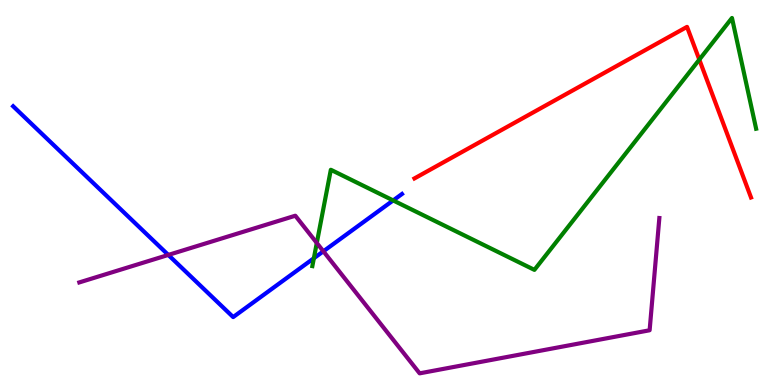[{'lines': ['blue', 'red'], 'intersections': []}, {'lines': ['green', 'red'], 'intersections': [{'x': 9.02, 'y': 8.45}]}, {'lines': ['purple', 'red'], 'intersections': []}, {'lines': ['blue', 'green'], 'intersections': [{'x': 4.05, 'y': 3.29}, {'x': 5.07, 'y': 4.79}]}, {'lines': ['blue', 'purple'], 'intersections': [{'x': 2.17, 'y': 3.38}, {'x': 4.17, 'y': 3.47}]}, {'lines': ['green', 'purple'], 'intersections': [{'x': 4.09, 'y': 3.69}]}]